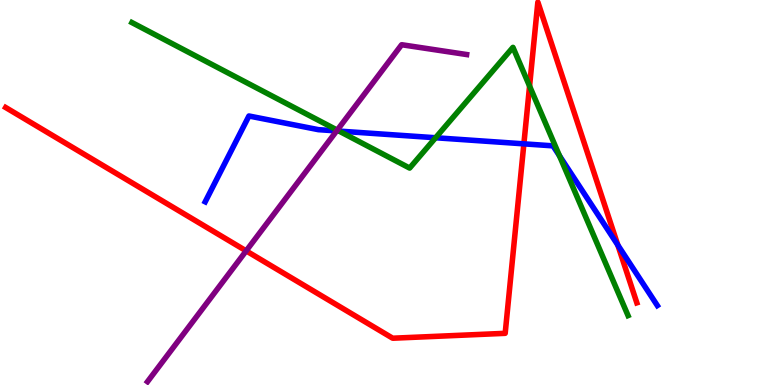[{'lines': ['blue', 'red'], 'intersections': [{'x': 6.76, 'y': 6.26}, {'x': 7.97, 'y': 3.63}]}, {'lines': ['green', 'red'], 'intersections': [{'x': 6.83, 'y': 7.76}]}, {'lines': ['purple', 'red'], 'intersections': [{'x': 3.18, 'y': 3.48}]}, {'lines': ['blue', 'green'], 'intersections': [{'x': 4.37, 'y': 6.6}, {'x': 5.62, 'y': 6.42}, {'x': 7.22, 'y': 5.95}]}, {'lines': ['blue', 'purple'], 'intersections': [{'x': 4.34, 'y': 6.6}]}, {'lines': ['green', 'purple'], 'intersections': [{'x': 4.35, 'y': 6.62}]}]